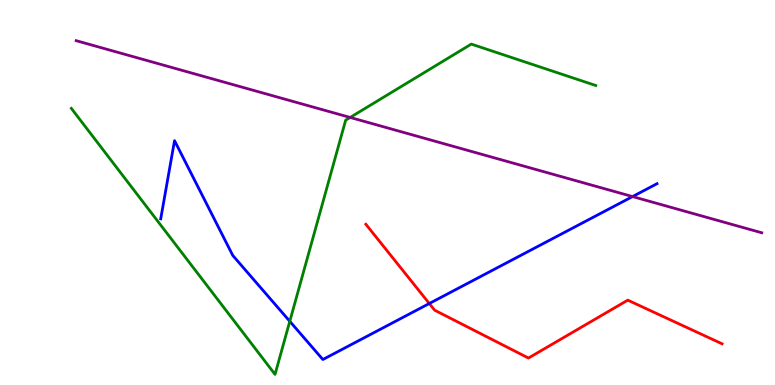[{'lines': ['blue', 'red'], 'intersections': [{'x': 5.54, 'y': 2.12}]}, {'lines': ['green', 'red'], 'intersections': []}, {'lines': ['purple', 'red'], 'intersections': []}, {'lines': ['blue', 'green'], 'intersections': [{'x': 3.74, 'y': 1.65}]}, {'lines': ['blue', 'purple'], 'intersections': [{'x': 8.16, 'y': 4.89}]}, {'lines': ['green', 'purple'], 'intersections': [{'x': 4.52, 'y': 6.95}]}]